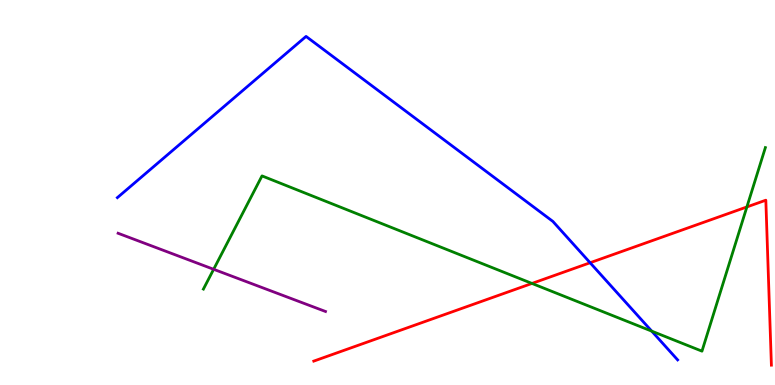[{'lines': ['blue', 'red'], 'intersections': [{'x': 7.61, 'y': 3.18}]}, {'lines': ['green', 'red'], 'intersections': [{'x': 6.86, 'y': 2.64}, {'x': 9.64, 'y': 4.63}]}, {'lines': ['purple', 'red'], 'intersections': []}, {'lines': ['blue', 'green'], 'intersections': [{'x': 8.41, 'y': 1.4}]}, {'lines': ['blue', 'purple'], 'intersections': []}, {'lines': ['green', 'purple'], 'intersections': [{'x': 2.76, 'y': 3.01}]}]